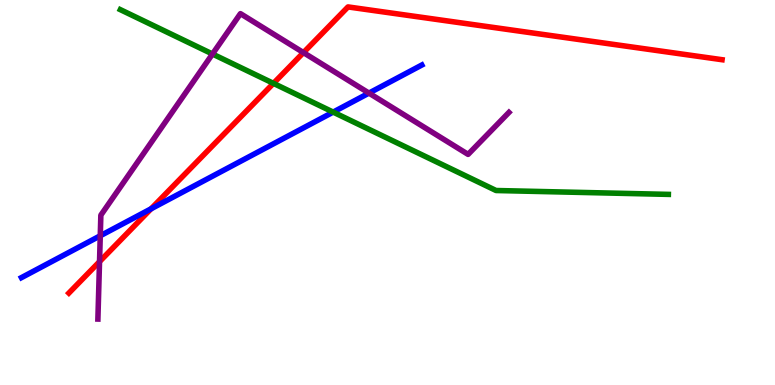[{'lines': ['blue', 'red'], 'intersections': [{'x': 1.95, 'y': 4.58}]}, {'lines': ['green', 'red'], 'intersections': [{'x': 3.53, 'y': 7.83}]}, {'lines': ['purple', 'red'], 'intersections': [{'x': 1.28, 'y': 3.2}, {'x': 3.92, 'y': 8.63}]}, {'lines': ['blue', 'green'], 'intersections': [{'x': 4.3, 'y': 7.09}]}, {'lines': ['blue', 'purple'], 'intersections': [{'x': 1.29, 'y': 3.88}, {'x': 4.76, 'y': 7.58}]}, {'lines': ['green', 'purple'], 'intersections': [{'x': 2.74, 'y': 8.6}]}]